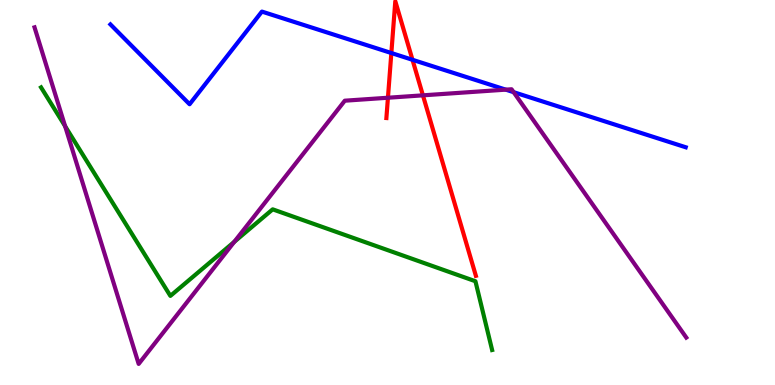[{'lines': ['blue', 'red'], 'intersections': [{'x': 5.05, 'y': 8.62}, {'x': 5.32, 'y': 8.45}]}, {'lines': ['green', 'red'], 'intersections': []}, {'lines': ['purple', 'red'], 'intersections': [{'x': 5.01, 'y': 7.46}, {'x': 5.46, 'y': 7.52}]}, {'lines': ['blue', 'green'], 'intersections': []}, {'lines': ['blue', 'purple'], 'intersections': [{'x': 6.53, 'y': 7.67}, {'x': 6.63, 'y': 7.61}]}, {'lines': ['green', 'purple'], 'intersections': [{'x': 0.84, 'y': 6.72}, {'x': 3.02, 'y': 3.72}]}]